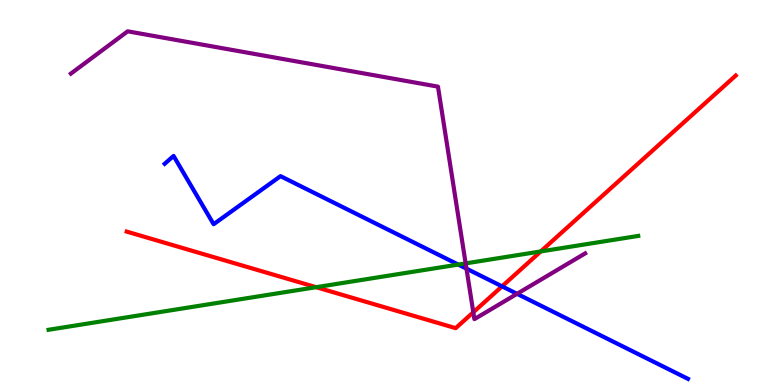[{'lines': ['blue', 'red'], 'intersections': [{'x': 6.48, 'y': 2.56}]}, {'lines': ['green', 'red'], 'intersections': [{'x': 4.08, 'y': 2.54}, {'x': 6.98, 'y': 3.47}]}, {'lines': ['purple', 'red'], 'intersections': [{'x': 6.11, 'y': 1.89}]}, {'lines': ['blue', 'green'], 'intersections': [{'x': 5.91, 'y': 3.13}]}, {'lines': ['blue', 'purple'], 'intersections': [{'x': 6.02, 'y': 3.02}, {'x': 6.67, 'y': 2.37}]}, {'lines': ['green', 'purple'], 'intersections': [{'x': 6.01, 'y': 3.16}]}]